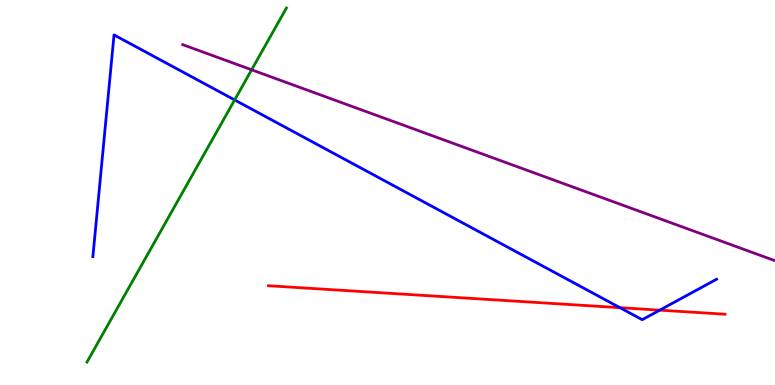[{'lines': ['blue', 'red'], 'intersections': [{'x': 8.0, 'y': 2.01}, {'x': 8.51, 'y': 1.94}]}, {'lines': ['green', 'red'], 'intersections': []}, {'lines': ['purple', 'red'], 'intersections': []}, {'lines': ['blue', 'green'], 'intersections': [{'x': 3.03, 'y': 7.4}]}, {'lines': ['blue', 'purple'], 'intersections': []}, {'lines': ['green', 'purple'], 'intersections': [{'x': 3.25, 'y': 8.19}]}]